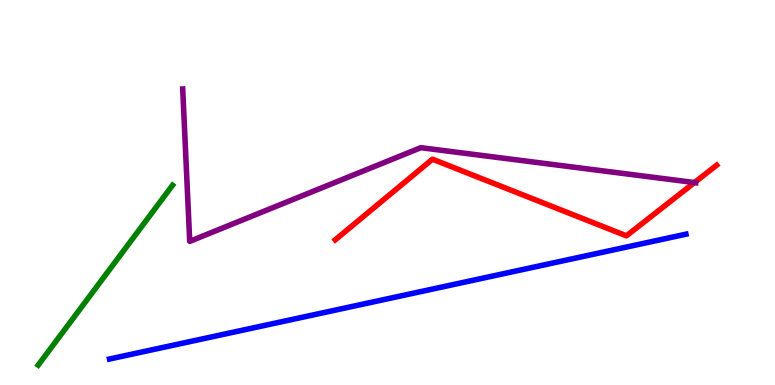[{'lines': ['blue', 'red'], 'intersections': []}, {'lines': ['green', 'red'], 'intersections': []}, {'lines': ['purple', 'red'], 'intersections': [{'x': 8.96, 'y': 5.26}]}, {'lines': ['blue', 'green'], 'intersections': []}, {'lines': ['blue', 'purple'], 'intersections': []}, {'lines': ['green', 'purple'], 'intersections': []}]